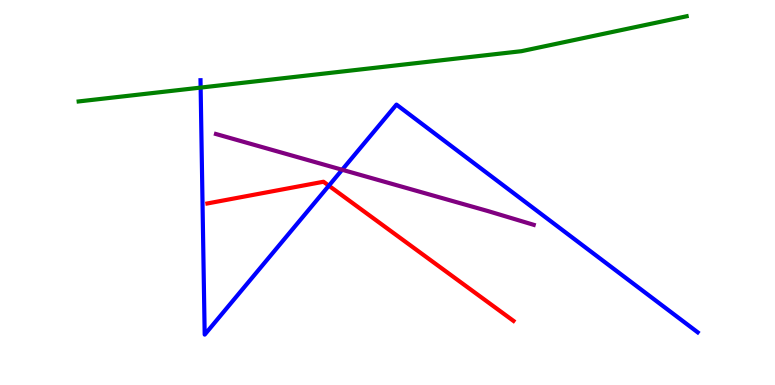[{'lines': ['blue', 'red'], 'intersections': [{'x': 4.24, 'y': 5.18}]}, {'lines': ['green', 'red'], 'intersections': []}, {'lines': ['purple', 'red'], 'intersections': []}, {'lines': ['blue', 'green'], 'intersections': [{'x': 2.59, 'y': 7.72}]}, {'lines': ['blue', 'purple'], 'intersections': [{'x': 4.41, 'y': 5.59}]}, {'lines': ['green', 'purple'], 'intersections': []}]